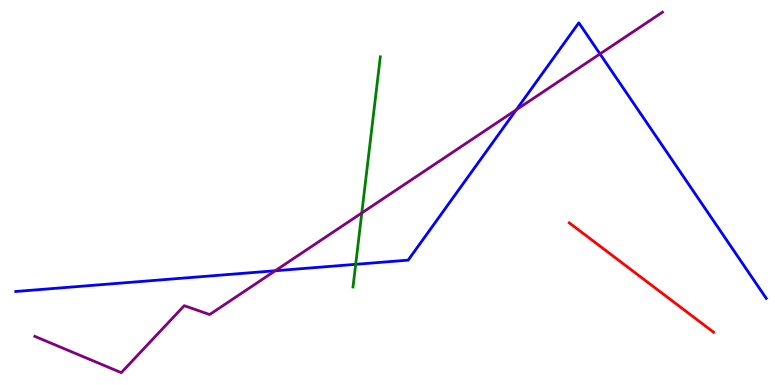[{'lines': ['blue', 'red'], 'intersections': []}, {'lines': ['green', 'red'], 'intersections': []}, {'lines': ['purple', 'red'], 'intersections': []}, {'lines': ['blue', 'green'], 'intersections': [{'x': 4.59, 'y': 3.13}]}, {'lines': ['blue', 'purple'], 'intersections': [{'x': 3.55, 'y': 2.97}, {'x': 6.66, 'y': 7.15}, {'x': 7.74, 'y': 8.6}]}, {'lines': ['green', 'purple'], 'intersections': [{'x': 4.67, 'y': 4.47}]}]